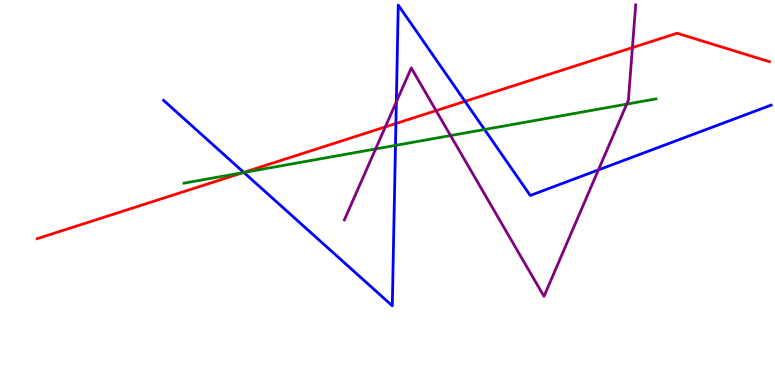[{'lines': ['blue', 'red'], 'intersections': [{'x': 3.15, 'y': 5.52}, {'x': 5.11, 'y': 6.79}, {'x': 6.0, 'y': 7.37}]}, {'lines': ['green', 'red'], 'intersections': [{'x': 3.13, 'y': 5.52}]}, {'lines': ['purple', 'red'], 'intersections': [{'x': 4.97, 'y': 6.7}, {'x': 5.63, 'y': 7.13}, {'x': 8.16, 'y': 8.76}]}, {'lines': ['blue', 'green'], 'intersections': [{'x': 3.15, 'y': 5.52}, {'x': 5.1, 'y': 6.22}, {'x': 6.25, 'y': 6.64}]}, {'lines': ['blue', 'purple'], 'intersections': [{'x': 5.11, 'y': 7.35}, {'x': 7.72, 'y': 5.59}]}, {'lines': ['green', 'purple'], 'intersections': [{'x': 4.85, 'y': 6.13}, {'x': 5.81, 'y': 6.48}, {'x': 8.09, 'y': 7.3}]}]